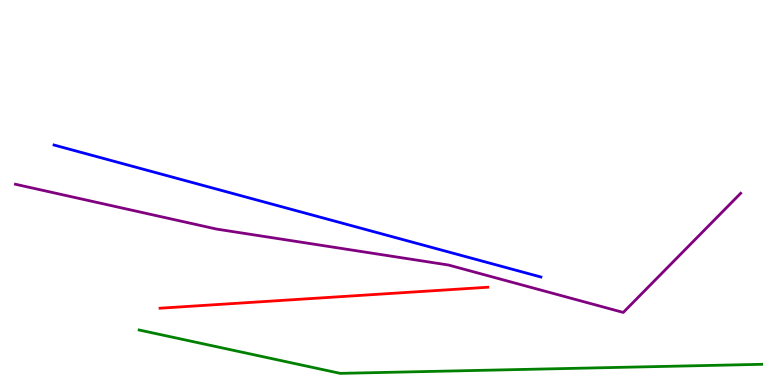[{'lines': ['blue', 'red'], 'intersections': []}, {'lines': ['green', 'red'], 'intersections': []}, {'lines': ['purple', 'red'], 'intersections': []}, {'lines': ['blue', 'green'], 'intersections': []}, {'lines': ['blue', 'purple'], 'intersections': []}, {'lines': ['green', 'purple'], 'intersections': []}]